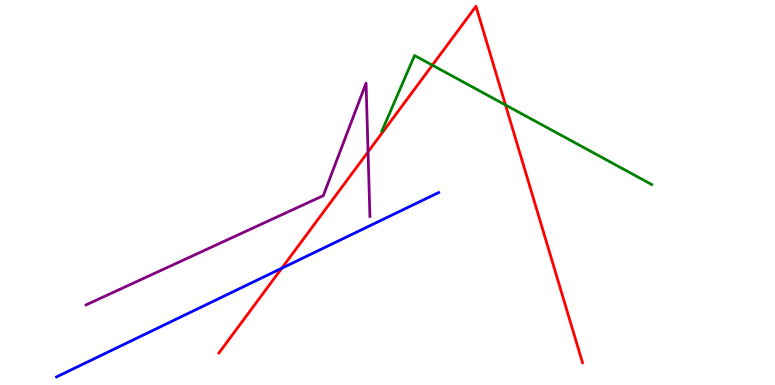[{'lines': ['blue', 'red'], 'intersections': [{'x': 3.64, 'y': 3.03}]}, {'lines': ['green', 'red'], 'intersections': [{'x': 5.58, 'y': 8.31}, {'x': 6.52, 'y': 7.27}]}, {'lines': ['purple', 'red'], 'intersections': [{'x': 4.75, 'y': 6.06}]}, {'lines': ['blue', 'green'], 'intersections': []}, {'lines': ['blue', 'purple'], 'intersections': []}, {'lines': ['green', 'purple'], 'intersections': []}]